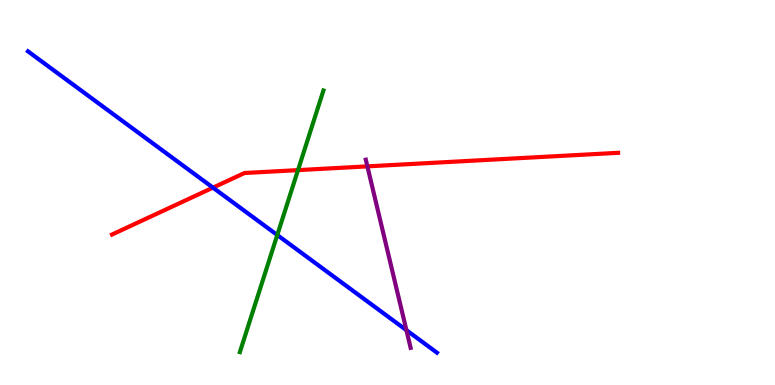[{'lines': ['blue', 'red'], 'intersections': [{'x': 2.75, 'y': 5.13}]}, {'lines': ['green', 'red'], 'intersections': [{'x': 3.85, 'y': 5.58}]}, {'lines': ['purple', 'red'], 'intersections': [{'x': 4.74, 'y': 5.68}]}, {'lines': ['blue', 'green'], 'intersections': [{'x': 3.58, 'y': 3.9}]}, {'lines': ['blue', 'purple'], 'intersections': [{'x': 5.24, 'y': 1.42}]}, {'lines': ['green', 'purple'], 'intersections': []}]